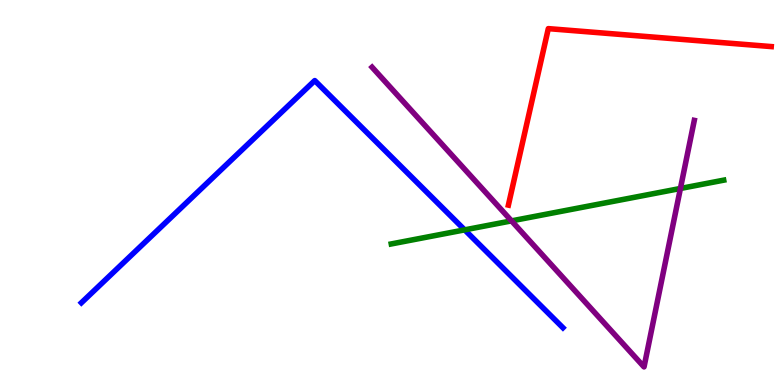[{'lines': ['blue', 'red'], 'intersections': []}, {'lines': ['green', 'red'], 'intersections': []}, {'lines': ['purple', 'red'], 'intersections': []}, {'lines': ['blue', 'green'], 'intersections': [{'x': 6.0, 'y': 4.03}]}, {'lines': ['blue', 'purple'], 'intersections': []}, {'lines': ['green', 'purple'], 'intersections': [{'x': 6.6, 'y': 4.26}, {'x': 8.78, 'y': 5.1}]}]